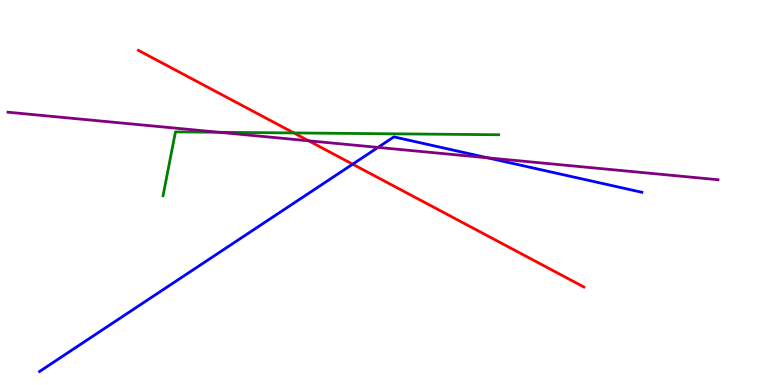[{'lines': ['blue', 'red'], 'intersections': [{'x': 4.55, 'y': 5.74}]}, {'lines': ['green', 'red'], 'intersections': [{'x': 3.79, 'y': 6.55}]}, {'lines': ['purple', 'red'], 'intersections': [{'x': 3.98, 'y': 6.34}]}, {'lines': ['blue', 'green'], 'intersections': []}, {'lines': ['blue', 'purple'], 'intersections': [{'x': 4.88, 'y': 6.17}, {'x': 6.29, 'y': 5.9}]}, {'lines': ['green', 'purple'], 'intersections': [{'x': 2.83, 'y': 6.56}]}]